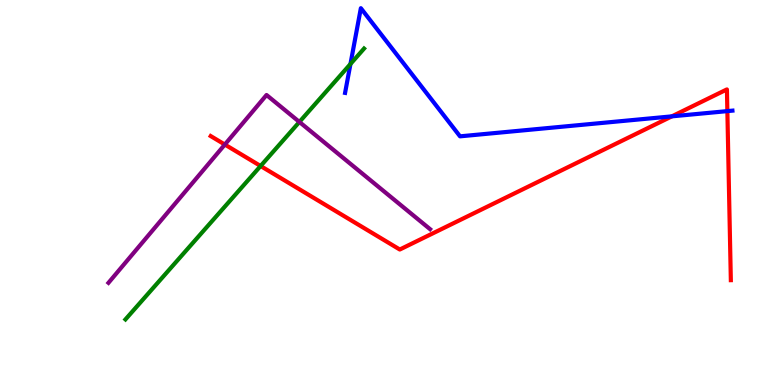[{'lines': ['blue', 'red'], 'intersections': [{'x': 8.67, 'y': 6.98}, {'x': 9.39, 'y': 7.11}]}, {'lines': ['green', 'red'], 'intersections': [{'x': 3.36, 'y': 5.69}]}, {'lines': ['purple', 'red'], 'intersections': [{'x': 2.9, 'y': 6.25}]}, {'lines': ['blue', 'green'], 'intersections': [{'x': 4.52, 'y': 8.34}]}, {'lines': ['blue', 'purple'], 'intersections': []}, {'lines': ['green', 'purple'], 'intersections': [{'x': 3.86, 'y': 6.83}]}]